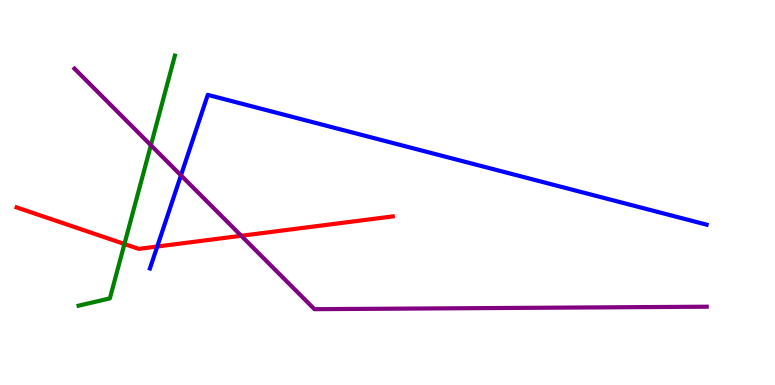[{'lines': ['blue', 'red'], 'intersections': [{'x': 2.03, 'y': 3.6}]}, {'lines': ['green', 'red'], 'intersections': [{'x': 1.61, 'y': 3.66}]}, {'lines': ['purple', 'red'], 'intersections': [{'x': 3.11, 'y': 3.88}]}, {'lines': ['blue', 'green'], 'intersections': []}, {'lines': ['blue', 'purple'], 'intersections': [{'x': 2.33, 'y': 5.45}]}, {'lines': ['green', 'purple'], 'intersections': [{'x': 1.95, 'y': 6.23}]}]